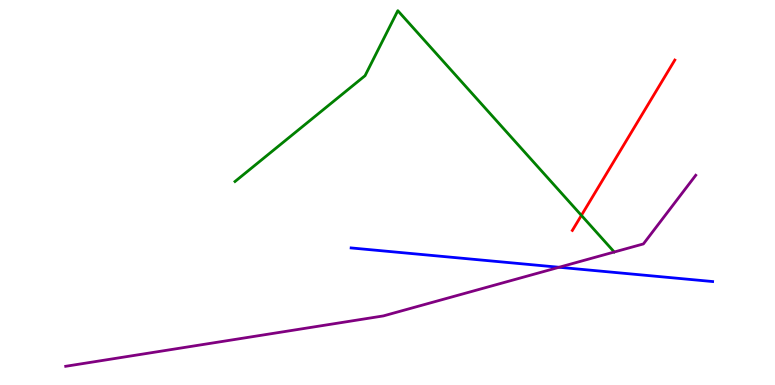[{'lines': ['blue', 'red'], 'intersections': []}, {'lines': ['green', 'red'], 'intersections': [{'x': 7.5, 'y': 4.41}]}, {'lines': ['purple', 'red'], 'intersections': []}, {'lines': ['blue', 'green'], 'intersections': []}, {'lines': ['blue', 'purple'], 'intersections': [{'x': 7.21, 'y': 3.06}]}, {'lines': ['green', 'purple'], 'intersections': []}]